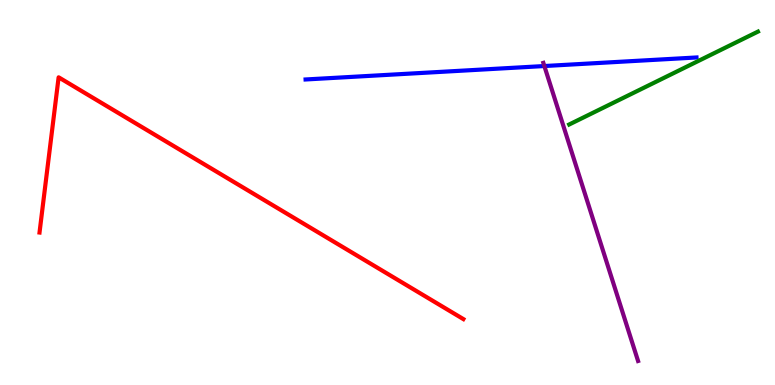[{'lines': ['blue', 'red'], 'intersections': []}, {'lines': ['green', 'red'], 'intersections': []}, {'lines': ['purple', 'red'], 'intersections': []}, {'lines': ['blue', 'green'], 'intersections': []}, {'lines': ['blue', 'purple'], 'intersections': [{'x': 7.02, 'y': 8.28}]}, {'lines': ['green', 'purple'], 'intersections': []}]